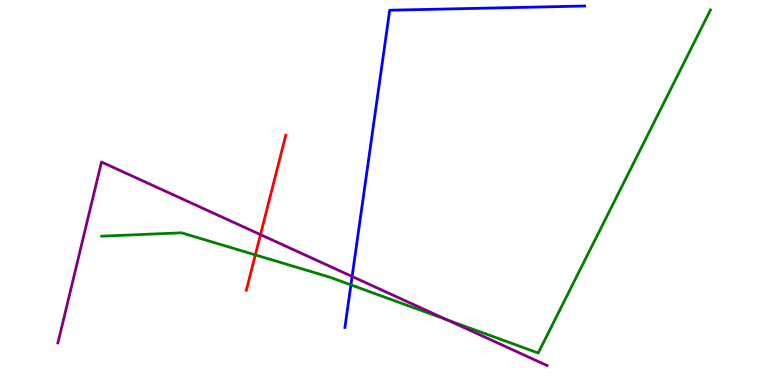[{'lines': ['blue', 'red'], 'intersections': []}, {'lines': ['green', 'red'], 'intersections': [{'x': 3.29, 'y': 3.38}]}, {'lines': ['purple', 'red'], 'intersections': [{'x': 3.36, 'y': 3.91}]}, {'lines': ['blue', 'green'], 'intersections': [{'x': 4.53, 'y': 2.6}]}, {'lines': ['blue', 'purple'], 'intersections': [{'x': 4.54, 'y': 2.82}]}, {'lines': ['green', 'purple'], 'intersections': [{'x': 5.77, 'y': 1.69}]}]